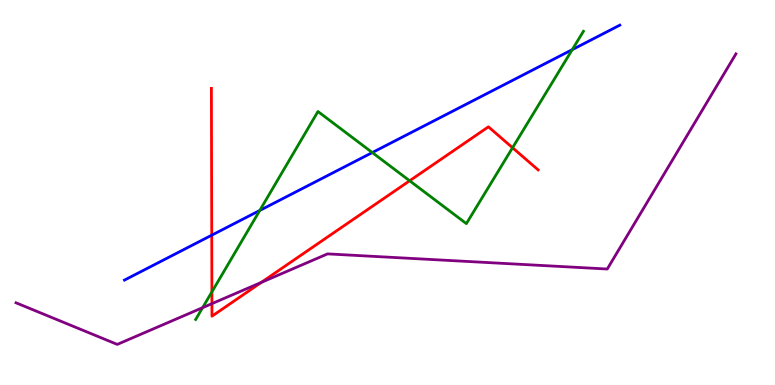[{'lines': ['blue', 'red'], 'intersections': [{'x': 2.73, 'y': 3.89}]}, {'lines': ['green', 'red'], 'intersections': [{'x': 2.73, 'y': 2.42}, {'x': 5.29, 'y': 5.3}, {'x': 6.61, 'y': 6.16}]}, {'lines': ['purple', 'red'], 'intersections': [{'x': 2.73, 'y': 2.11}, {'x': 3.37, 'y': 2.66}]}, {'lines': ['blue', 'green'], 'intersections': [{'x': 3.35, 'y': 4.53}, {'x': 4.8, 'y': 6.04}, {'x': 7.38, 'y': 8.71}]}, {'lines': ['blue', 'purple'], 'intersections': []}, {'lines': ['green', 'purple'], 'intersections': [{'x': 2.61, 'y': 2.01}]}]